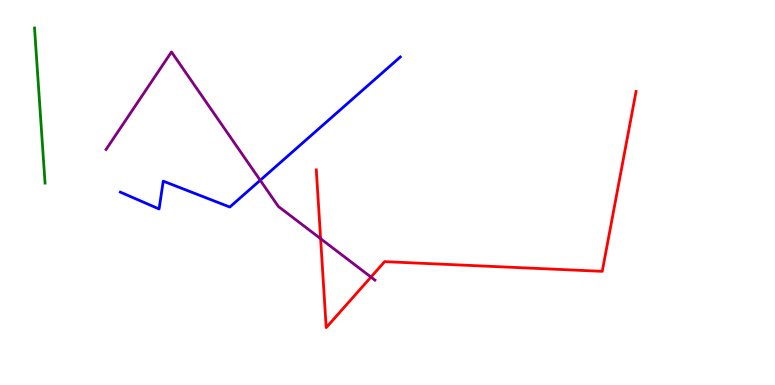[{'lines': ['blue', 'red'], 'intersections': []}, {'lines': ['green', 'red'], 'intersections': []}, {'lines': ['purple', 'red'], 'intersections': [{'x': 4.14, 'y': 3.8}, {'x': 4.79, 'y': 2.8}]}, {'lines': ['blue', 'green'], 'intersections': []}, {'lines': ['blue', 'purple'], 'intersections': [{'x': 3.36, 'y': 5.32}]}, {'lines': ['green', 'purple'], 'intersections': []}]